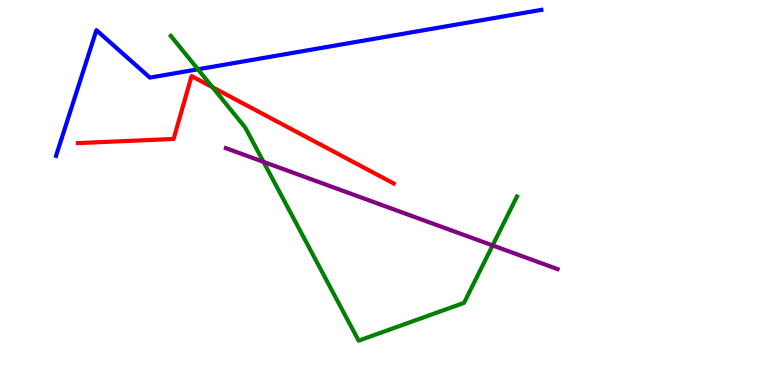[{'lines': ['blue', 'red'], 'intersections': []}, {'lines': ['green', 'red'], 'intersections': [{'x': 2.74, 'y': 7.74}]}, {'lines': ['purple', 'red'], 'intersections': []}, {'lines': ['blue', 'green'], 'intersections': [{'x': 2.55, 'y': 8.2}]}, {'lines': ['blue', 'purple'], 'intersections': []}, {'lines': ['green', 'purple'], 'intersections': [{'x': 3.4, 'y': 5.8}, {'x': 6.36, 'y': 3.63}]}]